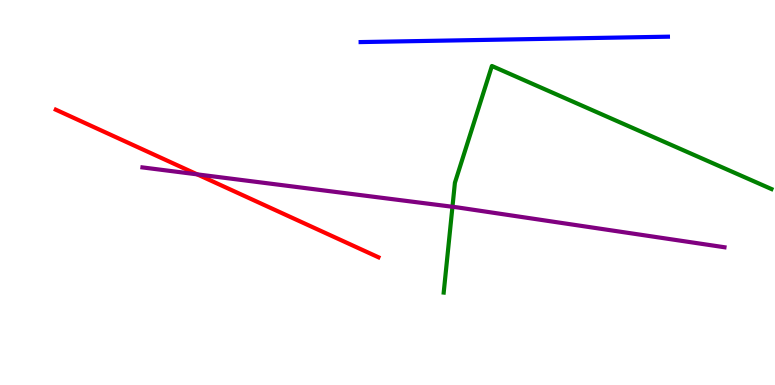[{'lines': ['blue', 'red'], 'intersections': []}, {'lines': ['green', 'red'], 'intersections': []}, {'lines': ['purple', 'red'], 'intersections': [{'x': 2.54, 'y': 5.47}]}, {'lines': ['blue', 'green'], 'intersections': []}, {'lines': ['blue', 'purple'], 'intersections': []}, {'lines': ['green', 'purple'], 'intersections': [{'x': 5.84, 'y': 4.63}]}]